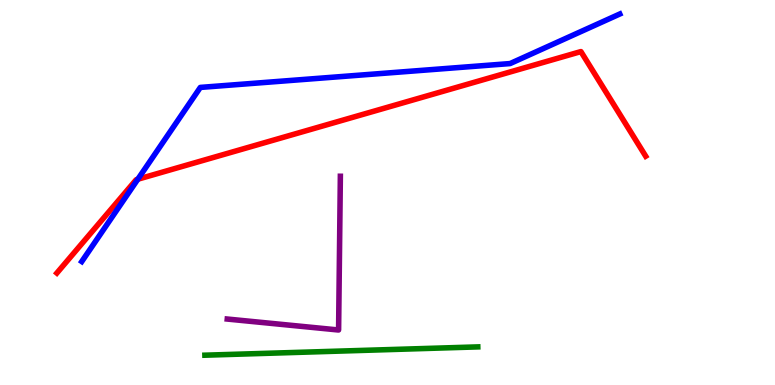[{'lines': ['blue', 'red'], 'intersections': [{'x': 1.78, 'y': 5.34}]}, {'lines': ['green', 'red'], 'intersections': []}, {'lines': ['purple', 'red'], 'intersections': []}, {'lines': ['blue', 'green'], 'intersections': []}, {'lines': ['blue', 'purple'], 'intersections': []}, {'lines': ['green', 'purple'], 'intersections': []}]